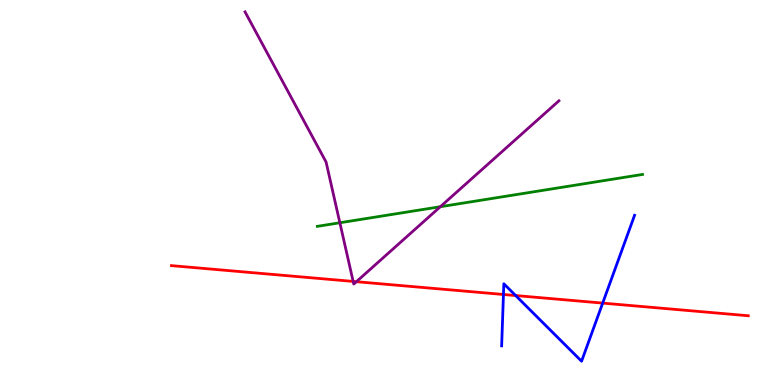[{'lines': ['blue', 'red'], 'intersections': [{'x': 6.5, 'y': 2.35}, {'x': 6.65, 'y': 2.32}, {'x': 7.78, 'y': 2.13}]}, {'lines': ['green', 'red'], 'intersections': []}, {'lines': ['purple', 'red'], 'intersections': [{'x': 4.56, 'y': 2.69}, {'x': 4.6, 'y': 2.68}]}, {'lines': ['blue', 'green'], 'intersections': []}, {'lines': ['blue', 'purple'], 'intersections': []}, {'lines': ['green', 'purple'], 'intersections': [{'x': 4.39, 'y': 4.21}, {'x': 5.68, 'y': 4.63}]}]